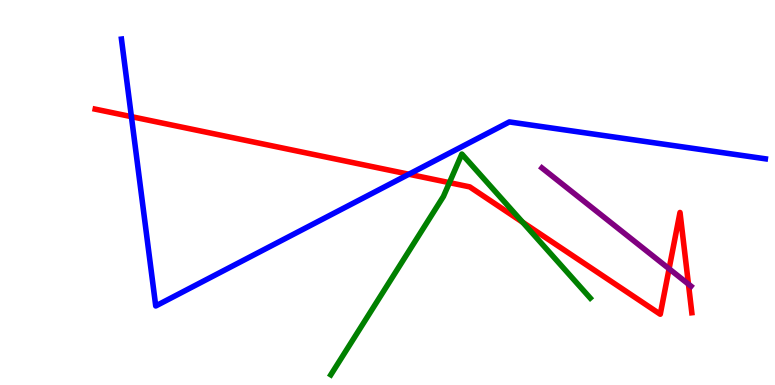[{'lines': ['blue', 'red'], 'intersections': [{'x': 1.7, 'y': 6.97}, {'x': 5.28, 'y': 5.47}]}, {'lines': ['green', 'red'], 'intersections': [{'x': 5.8, 'y': 5.26}, {'x': 6.74, 'y': 4.23}]}, {'lines': ['purple', 'red'], 'intersections': [{'x': 8.63, 'y': 3.02}, {'x': 8.88, 'y': 2.62}]}, {'lines': ['blue', 'green'], 'intersections': []}, {'lines': ['blue', 'purple'], 'intersections': []}, {'lines': ['green', 'purple'], 'intersections': []}]